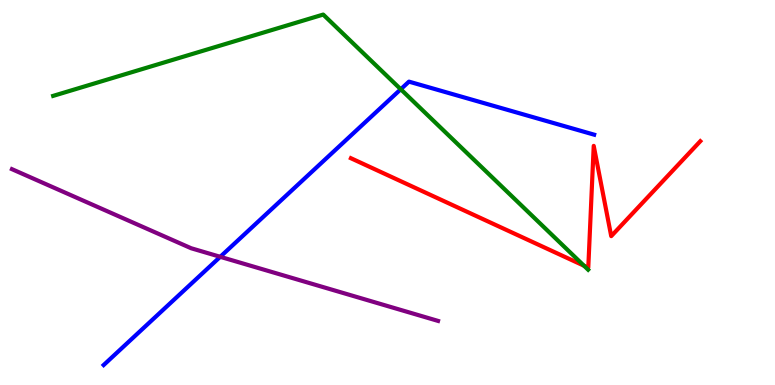[{'lines': ['blue', 'red'], 'intersections': []}, {'lines': ['green', 'red'], 'intersections': [{'x': 7.54, 'y': 3.1}]}, {'lines': ['purple', 'red'], 'intersections': []}, {'lines': ['blue', 'green'], 'intersections': [{'x': 5.17, 'y': 7.68}]}, {'lines': ['blue', 'purple'], 'intersections': [{'x': 2.84, 'y': 3.33}]}, {'lines': ['green', 'purple'], 'intersections': []}]